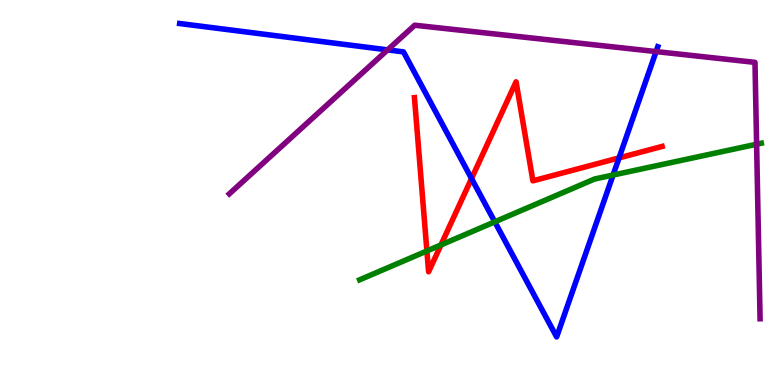[{'lines': ['blue', 'red'], 'intersections': [{'x': 6.08, 'y': 5.36}, {'x': 7.99, 'y': 5.9}]}, {'lines': ['green', 'red'], 'intersections': [{'x': 5.51, 'y': 3.48}, {'x': 5.69, 'y': 3.64}]}, {'lines': ['purple', 'red'], 'intersections': []}, {'lines': ['blue', 'green'], 'intersections': [{'x': 6.38, 'y': 4.24}, {'x': 7.91, 'y': 5.45}]}, {'lines': ['blue', 'purple'], 'intersections': [{'x': 5.0, 'y': 8.7}, {'x': 8.47, 'y': 8.66}]}, {'lines': ['green', 'purple'], 'intersections': [{'x': 9.76, 'y': 6.25}]}]